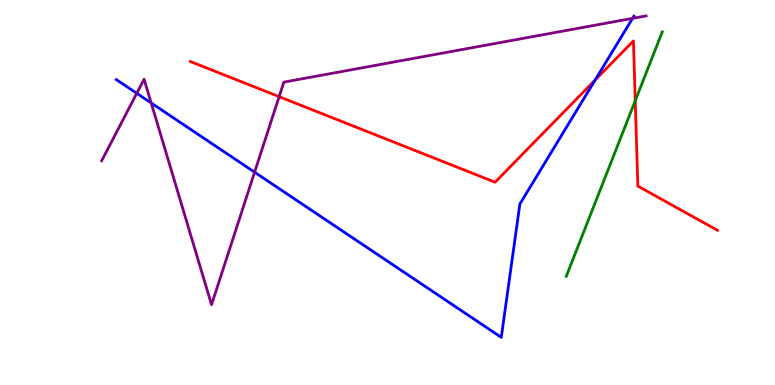[{'lines': ['blue', 'red'], 'intersections': [{'x': 7.68, 'y': 7.92}]}, {'lines': ['green', 'red'], 'intersections': [{'x': 8.2, 'y': 7.38}]}, {'lines': ['purple', 'red'], 'intersections': [{'x': 3.6, 'y': 7.49}]}, {'lines': ['blue', 'green'], 'intersections': []}, {'lines': ['blue', 'purple'], 'intersections': [{'x': 1.76, 'y': 7.58}, {'x': 1.95, 'y': 7.33}, {'x': 3.29, 'y': 5.53}, {'x': 8.16, 'y': 9.52}]}, {'lines': ['green', 'purple'], 'intersections': []}]